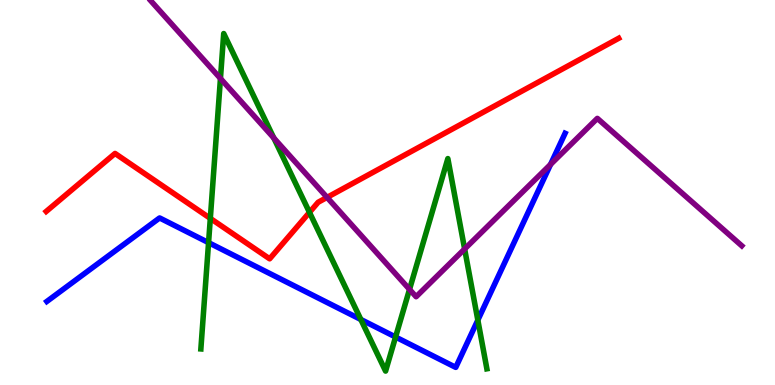[{'lines': ['blue', 'red'], 'intersections': []}, {'lines': ['green', 'red'], 'intersections': [{'x': 2.71, 'y': 4.33}, {'x': 3.99, 'y': 4.48}]}, {'lines': ['purple', 'red'], 'intersections': [{'x': 4.22, 'y': 4.87}]}, {'lines': ['blue', 'green'], 'intersections': [{'x': 2.69, 'y': 3.7}, {'x': 4.66, 'y': 1.7}, {'x': 5.1, 'y': 1.25}, {'x': 6.17, 'y': 1.69}]}, {'lines': ['blue', 'purple'], 'intersections': [{'x': 7.1, 'y': 5.73}]}, {'lines': ['green', 'purple'], 'intersections': [{'x': 2.84, 'y': 7.96}, {'x': 3.53, 'y': 6.42}, {'x': 5.28, 'y': 2.48}, {'x': 6.0, 'y': 3.53}]}]